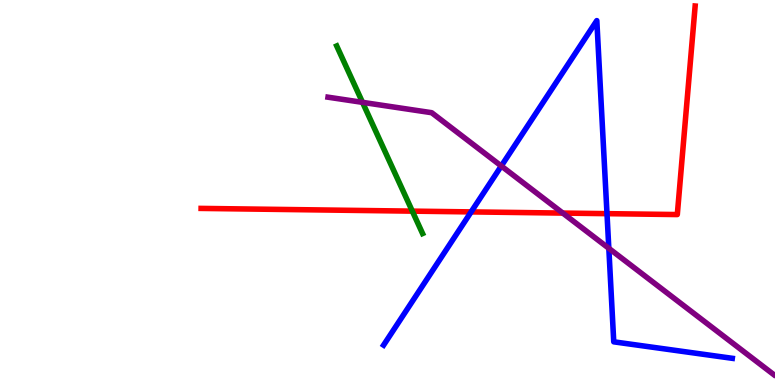[{'lines': ['blue', 'red'], 'intersections': [{'x': 6.08, 'y': 4.5}, {'x': 7.83, 'y': 4.45}]}, {'lines': ['green', 'red'], 'intersections': [{'x': 5.32, 'y': 4.52}]}, {'lines': ['purple', 'red'], 'intersections': [{'x': 7.26, 'y': 4.47}]}, {'lines': ['blue', 'green'], 'intersections': []}, {'lines': ['blue', 'purple'], 'intersections': [{'x': 6.47, 'y': 5.69}, {'x': 7.86, 'y': 3.55}]}, {'lines': ['green', 'purple'], 'intersections': [{'x': 4.68, 'y': 7.34}]}]